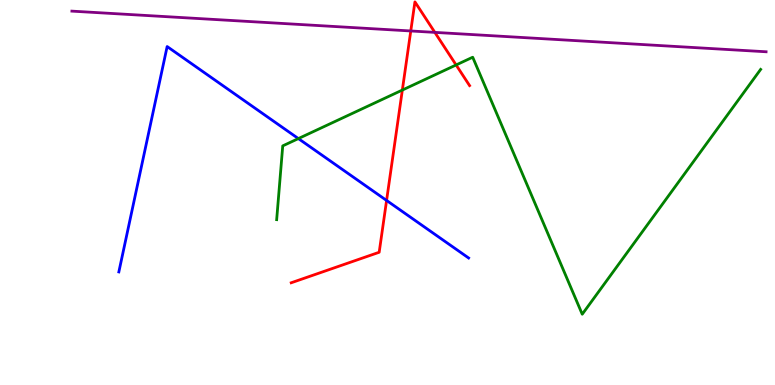[{'lines': ['blue', 'red'], 'intersections': [{'x': 4.99, 'y': 4.79}]}, {'lines': ['green', 'red'], 'intersections': [{'x': 5.19, 'y': 7.66}, {'x': 5.89, 'y': 8.31}]}, {'lines': ['purple', 'red'], 'intersections': [{'x': 5.3, 'y': 9.2}, {'x': 5.61, 'y': 9.16}]}, {'lines': ['blue', 'green'], 'intersections': [{'x': 3.85, 'y': 6.4}]}, {'lines': ['blue', 'purple'], 'intersections': []}, {'lines': ['green', 'purple'], 'intersections': []}]